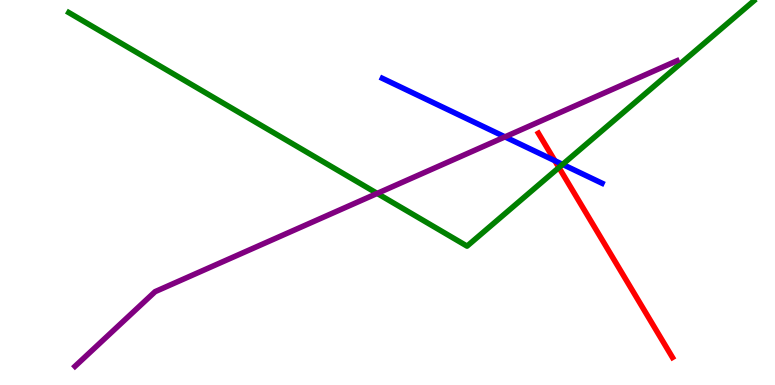[{'lines': ['blue', 'red'], 'intersections': [{'x': 7.16, 'y': 5.83}]}, {'lines': ['green', 'red'], 'intersections': [{'x': 7.21, 'y': 5.65}]}, {'lines': ['purple', 'red'], 'intersections': []}, {'lines': ['blue', 'green'], 'intersections': [{'x': 7.26, 'y': 5.73}]}, {'lines': ['blue', 'purple'], 'intersections': [{'x': 6.52, 'y': 6.44}]}, {'lines': ['green', 'purple'], 'intersections': [{'x': 4.87, 'y': 4.98}]}]